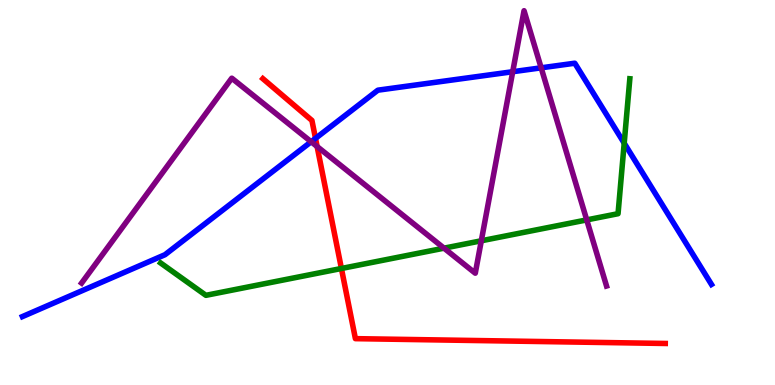[{'lines': ['blue', 'red'], 'intersections': [{'x': 4.07, 'y': 6.41}]}, {'lines': ['green', 'red'], 'intersections': [{'x': 4.41, 'y': 3.03}]}, {'lines': ['purple', 'red'], 'intersections': [{'x': 4.09, 'y': 6.19}]}, {'lines': ['blue', 'green'], 'intersections': [{'x': 8.05, 'y': 6.28}]}, {'lines': ['blue', 'purple'], 'intersections': [{'x': 4.01, 'y': 6.32}, {'x': 6.62, 'y': 8.14}, {'x': 6.98, 'y': 8.24}]}, {'lines': ['green', 'purple'], 'intersections': [{'x': 5.73, 'y': 3.55}, {'x': 6.21, 'y': 3.75}, {'x': 7.57, 'y': 4.29}]}]